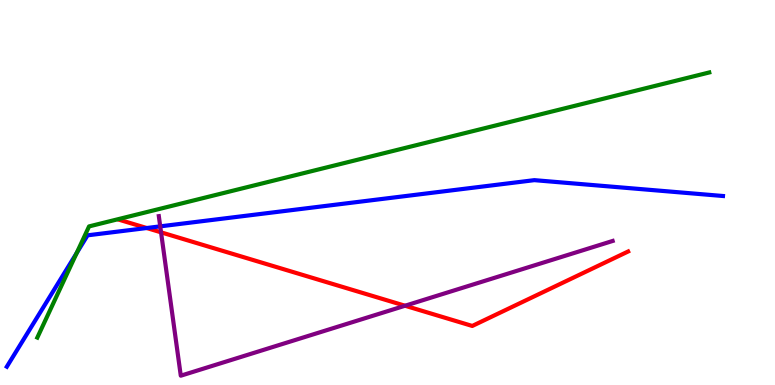[{'lines': ['blue', 'red'], 'intersections': [{'x': 1.89, 'y': 4.08}]}, {'lines': ['green', 'red'], 'intersections': []}, {'lines': ['purple', 'red'], 'intersections': [{'x': 2.08, 'y': 3.97}, {'x': 5.23, 'y': 2.06}]}, {'lines': ['blue', 'green'], 'intersections': [{'x': 0.989, 'y': 3.43}]}, {'lines': ['blue', 'purple'], 'intersections': [{'x': 2.07, 'y': 4.12}]}, {'lines': ['green', 'purple'], 'intersections': []}]